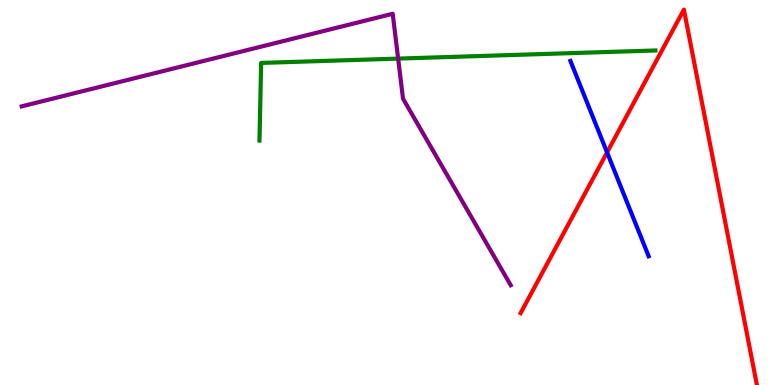[{'lines': ['blue', 'red'], 'intersections': [{'x': 7.83, 'y': 6.04}]}, {'lines': ['green', 'red'], 'intersections': []}, {'lines': ['purple', 'red'], 'intersections': []}, {'lines': ['blue', 'green'], 'intersections': []}, {'lines': ['blue', 'purple'], 'intersections': []}, {'lines': ['green', 'purple'], 'intersections': [{'x': 5.14, 'y': 8.48}]}]